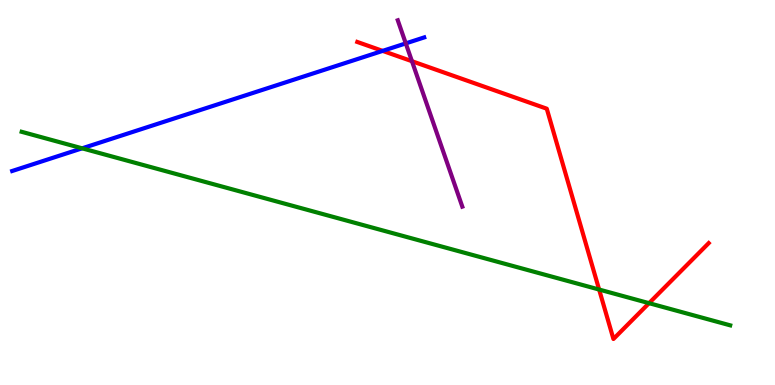[{'lines': ['blue', 'red'], 'intersections': [{'x': 4.94, 'y': 8.68}]}, {'lines': ['green', 'red'], 'intersections': [{'x': 7.73, 'y': 2.48}, {'x': 8.37, 'y': 2.13}]}, {'lines': ['purple', 'red'], 'intersections': [{'x': 5.32, 'y': 8.41}]}, {'lines': ['blue', 'green'], 'intersections': [{'x': 1.06, 'y': 6.15}]}, {'lines': ['blue', 'purple'], 'intersections': [{'x': 5.24, 'y': 8.87}]}, {'lines': ['green', 'purple'], 'intersections': []}]